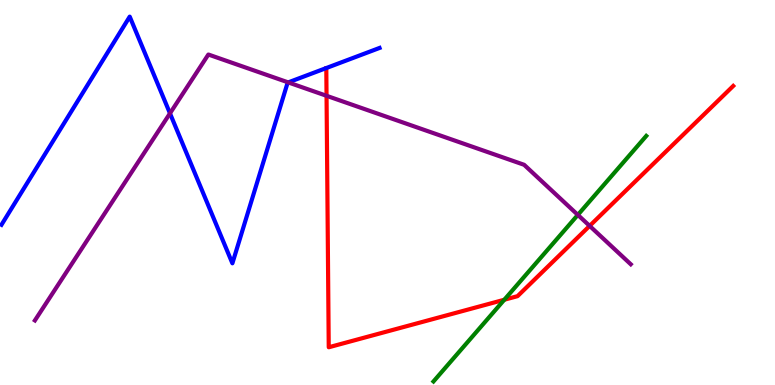[{'lines': ['blue', 'red'], 'intersections': []}, {'lines': ['green', 'red'], 'intersections': [{'x': 6.51, 'y': 2.21}]}, {'lines': ['purple', 'red'], 'intersections': [{'x': 4.21, 'y': 7.51}, {'x': 7.61, 'y': 4.13}]}, {'lines': ['blue', 'green'], 'intersections': []}, {'lines': ['blue', 'purple'], 'intersections': [{'x': 2.19, 'y': 7.06}, {'x': 3.72, 'y': 7.86}]}, {'lines': ['green', 'purple'], 'intersections': [{'x': 7.46, 'y': 4.42}]}]